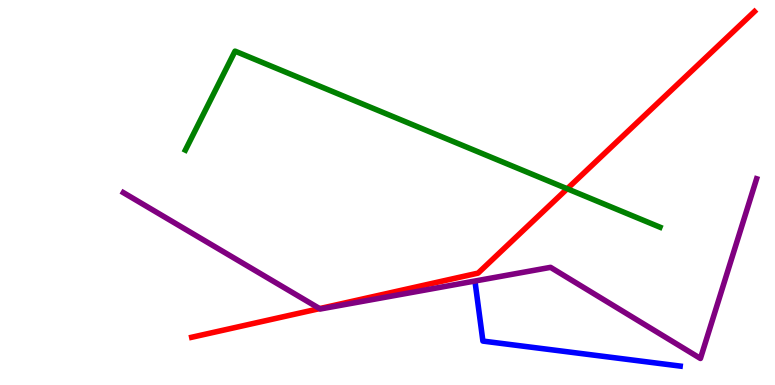[{'lines': ['blue', 'red'], 'intersections': []}, {'lines': ['green', 'red'], 'intersections': [{'x': 7.32, 'y': 5.1}]}, {'lines': ['purple', 'red'], 'intersections': [{'x': 4.12, 'y': 1.98}]}, {'lines': ['blue', 'green'], 'intersections': []}, {'lines': ['blue', 'purple'], 'intersections': []}, {'lines': ['green', 'purple'], 'intersections': []}]